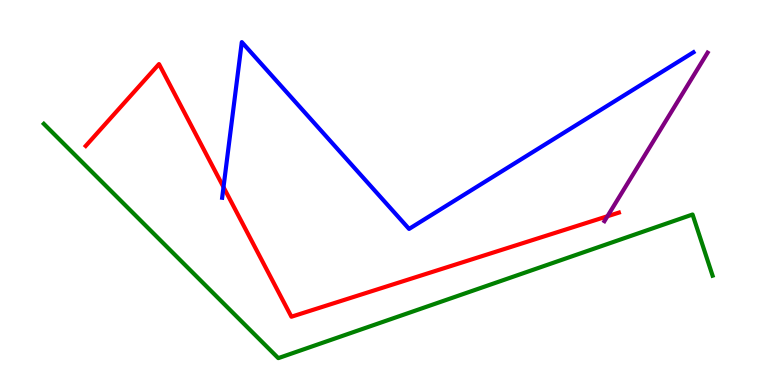[{'lines': ['blue', 'red'], 'intersections': [{'x': 2.88, 'y': 5.14}]}, {'lines': ['green', 'red'], 'intersections': []}, {'lines': ['purple', 'red'], 'intersections': [{'x': 7.84, 'y': 4.38}]}, {'lines': ['blue', 'green'], 'intersections': []}, {'lines': ['blue', 'purple'], 'intersections': []}, {'lines': ['green', 'purple'], 'intersections': []}]